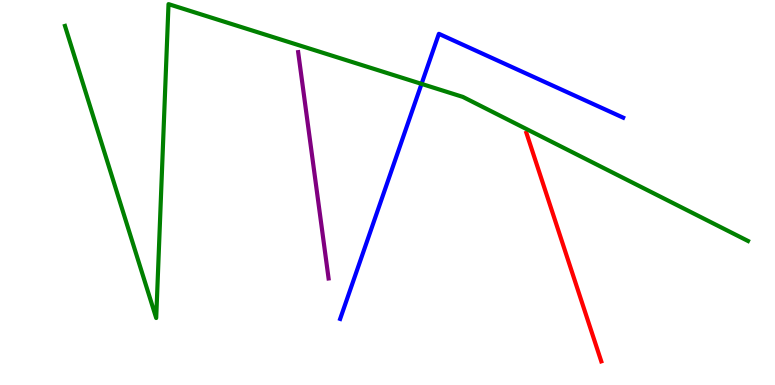[{'lines': ['blue', 'red'], 'intersections': []}, {'lines': ['green', 'red'], 'intersections': []}, {'lines': ['purple', 'red'], 'intersections': []}, {'lines': ['blue', 'green'], 'intersections': [{'x': 5.44, 'y': 7.82}]}, {'lines': ['blue', 'purple'], 'intersections': []}, {'lines': ['green', 'purple'], 'intersections': []}]